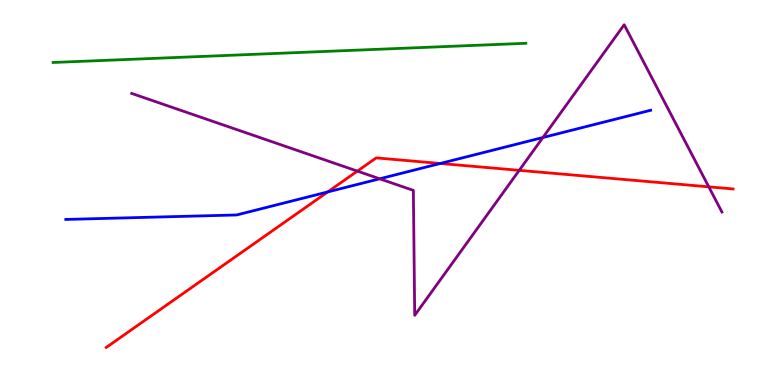[{'lines': ['blue', 'red'], 'intersections': [{'x': 4.23, 'y': 5.01}, {'x': 5.68, 'y': 5.75}]}, {'lines': ['green', 'red'], 'intersections': []}, {'lines': ['purple', 'red'], 'intersections': [{'x': 4.61, 'y': 5.56}, {'x': 6.7, 'y': 5.58}, {'x': 9.15, 'y': 5.15}]}, {'lines': ['blue', 'green'], 'intersections': []}, {'lines': ['blue', 'purple'], 'intersections': [{'x': 4.9, 'y': 5.36}, {'x': 7.0, 'y': 6.43}]}, {'lines': ['green', 'purple'], 'intersections': []}]